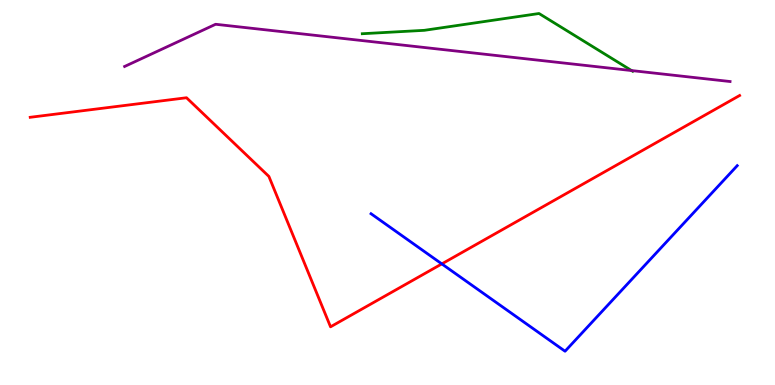[{'lines': ['blue', 'red'], 'intersections': [{'x': 5.7, 'y': 3.15}]}, {'lines': ['green', 'red'], 'intersections': []}, {'lines': ['purple', 'red'], 'intersections': []}, {'lines': ['blue', 'green'], 'intersections': []}, {'lines': ['blue', 'purple'], 'intersections': []}, {'lines': ['green', 'purple'], 'intersections': [{'x': 8.15, 'y': 8.17}]}]